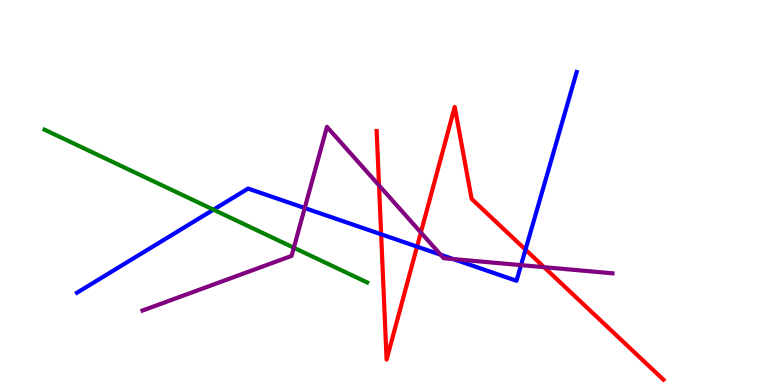[{'lines': ['blue', 'red'], 'intersections': [{'x': 4.92, 'y': 3.91}, {'x': 5.38, 'y': 3.59}, {'x': 6.78, 'y': 3.52}]}, {'lines': ['green', 'red'], 'intersections': []}, {'lines': ['purple', 'red'], 'intersections': [{'x': 4.89, 'y': 5.18}, {'x': 5.43, 'y': 3.96}, {'x': 7.02, 'y': 3.06}]}, {'lines': ['blue', 'green'], 'intersections': [{'x': 2.75, 'y': 4.55}]}, {'lines': ['blue', 'purple'], 'intersections': [{'x': 3.93, 'y': 4.6}, {'x': 5.69, 'y': 3.38}, {'x': 5.85, 'y': 3.27}, {'x': 6.72, 'y': 3.11}]}, {'lines': ['green', 'purple'], 'intersections': [{'x': 3.79, 'y': 3.57}]}]